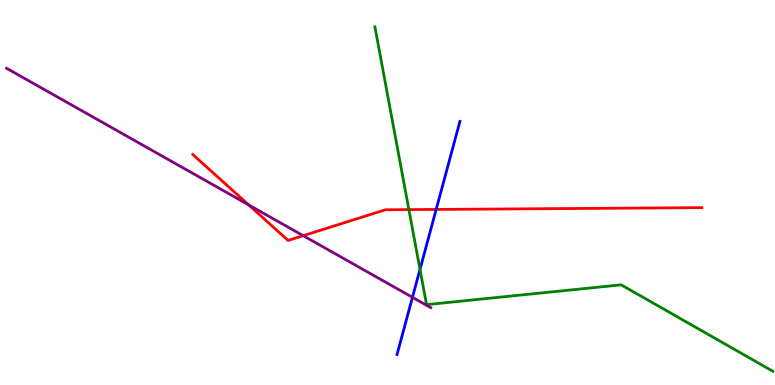[{'lines': ['blue', 'red'], 'intersections': [{'x': 5.63, 'y': 4.56}]}, {'lines': ['green', 'red'], 'intersections': [{'x': 5.28, 'y': 4.56}]}, {'lines': ['purple', 'red'], 'intersections': [{'x': 3.21, 'y': 4.68}, {'x': 3.91, 'y': 3.88}]}, {'lines': ['blue', 'green'], 'intersections': [{'x': 5.42, 'y': 3.0}]}, {'lines': ['blue', 'purple'], 'intersections': [{'x': 5.32, 'y': 2.28}]}, {'lines': ['green', 'purple'], 'intersections': []}]